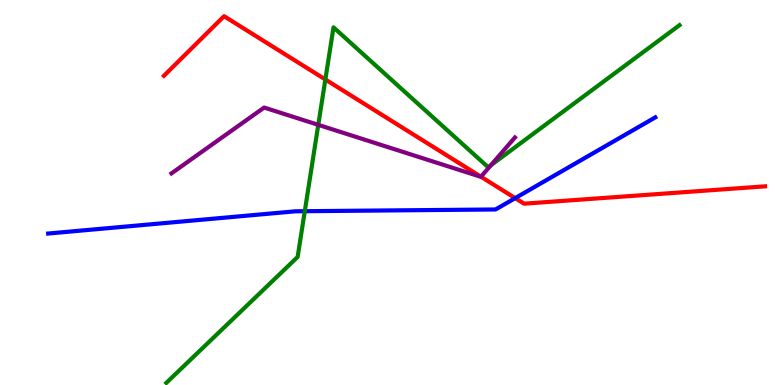[{'lines': ['blue', 'red'], 'intersections': [{'x': 6.65, 'y': 4.85}]}, {'lines': ['green', 'red'], 'intersections': [{'x': 4.2, 'y': 7.94}]}, {'lines': ['purple', 'red'], 'intersections': [{'x': 6.21, 'y': 5.41}]}, {'lines': ['blue', 'green'], 'intersections': [{'x': 3.93, 'y': 4.51}]}, {'lines': ['blue', 'purple'], 'intersections': []}, {'lines': ['green', 'purple'], 'intersections': [{'x': 4.11, 'y': 6.76}, {'x': 6.33, 'y': 5.71}]}]